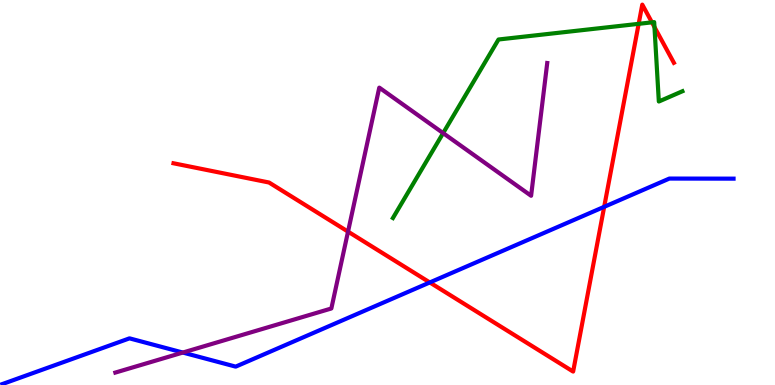[{'lines': ['blue', 'red'], 'intersections': [{'x': 5.55, 'y': 2.66}, {'x': 7.8, 'y': 4.63}]}, {'lines': ['green', 'red'], 'intersections': [{'x': 8.24, 'y': 9.38}, {'x': 8.41, 'y': 9.42}, {'x': 8.44, 'y': 9.3}]}, {'lines': ['purple', 'red'], 'intersections': [{'x': 4.49, 'y': 3.98}]}, {'lines': ['blue', 'green'], 'intersections': []}, {'lines': ['blue', 'purple'], 'intersections': [{'x': 2.36, 'y': 0.843}]}, {'lines': ['green', 'purple'], 'intersections': [{'x': 5.72, 'y': 6.54}]}]